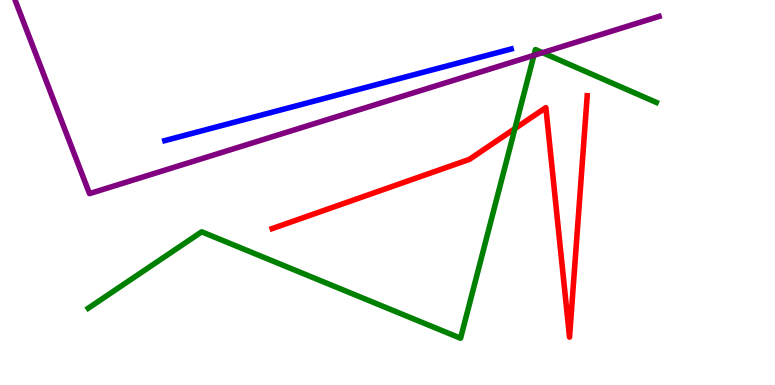[{'lines': ['blue', 'red'], 'intersections': []}, {'lines': ['green', 'red'], 'intersections': [{'x': 6.64, 'y': 6.66}]}, {'lines': ['purple', 'red'], 'intersections': []}, {'lines': ['blue', 'green'], 'intersections': []}, {'lines': ['blue', 'purple'], 'intersections': []}, {'lines': ['green', 'purple'], 'intersections': [{'x': 6.89, 'y': 8.56}, {'x': 7.0, 'y': 8.63}]}]